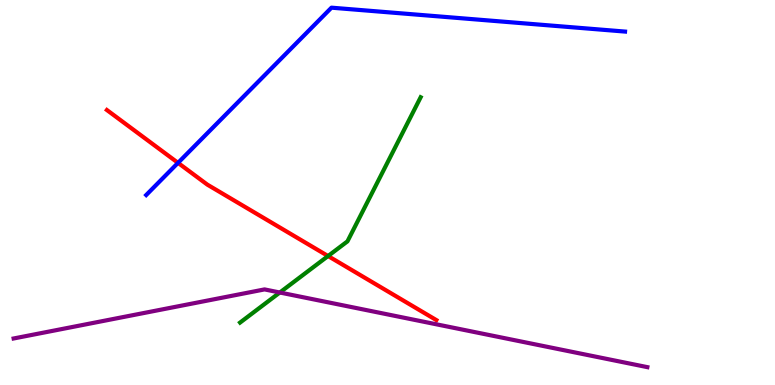[{'lines': ['blue', 'red'], 'intersections': [{'x': 2.3, 'y': 5.77}]}, {'lines': ['green', 'red'], 'intersections': [{'x': 4.23, 'y': 3.35}]}, {'lines': ['purple', 'red'], 'intersections': []}, {'lines': ['blue', 'green'], 'intersections': []}, {'lines': ['blue', 'purple'], 'intersections': []}, {'lines': ['green', 'purple'], 'intersections': [{'x': 3.61, 'y': 2.4}]}]